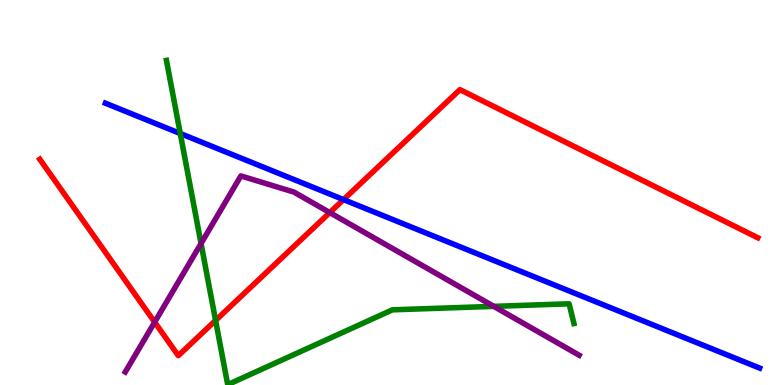[{'lines': ['blue', 'red'], 'intersections': [{'x': 4.43, 'y': 4.82}]}, {'lines': ['green', 'red'], 'intersections': [{'x': 2.78, 'y': 1.68}]}, {'lines': ['purple', 'red'], 'intersections': [{'x': 2.0, 'y': 1.63}, {'x': 4.26, 'y': 4.48}]}, {'lines': ['blue', 'green'], 'intersections': [{'x': 2.33, 'y': 6.53}]}, {'lines': ['blue', 'purple'], 'intersections': []}, {'lines': ['green', 'purple'], 'intersections': [{'x': 2.59, 'y': 3.68}, {'x': 6.37, 'y': 2.04}]}]